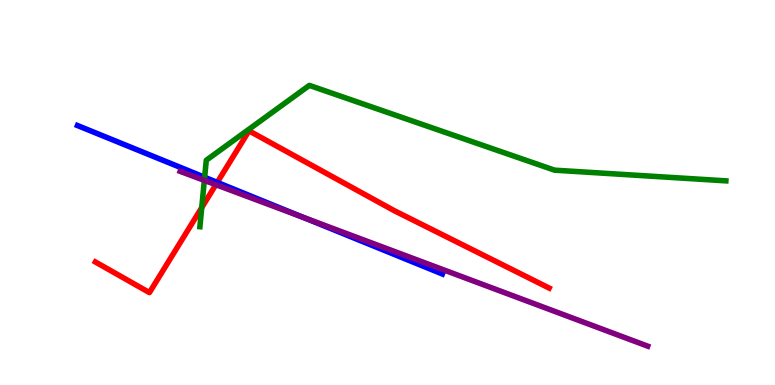[{'lines': ['blue', 'red'], 'intersections': [{'x': 2.8, 'y': 5.26}]}, {'lines': ['green', 'red'], 'intersections': [{'x': 2.6, 'y': 4.61}]}, {'lines': ['purple', 'red'], 'intersections': [{'x': 2.79, 'y': 5.2}]}, {'lines': ['blue', 'green'], 'intersections': [{'x': 2.64, 'y': 5.4}]}, {'lines': ['blue', 'purple'], 'intersections': [{'x': 3.91, 'y': 4.36}]}, {'lines': ['green', 'purple'], 'intersections': [{'x': 2.64, 'y': 5.31}]}]